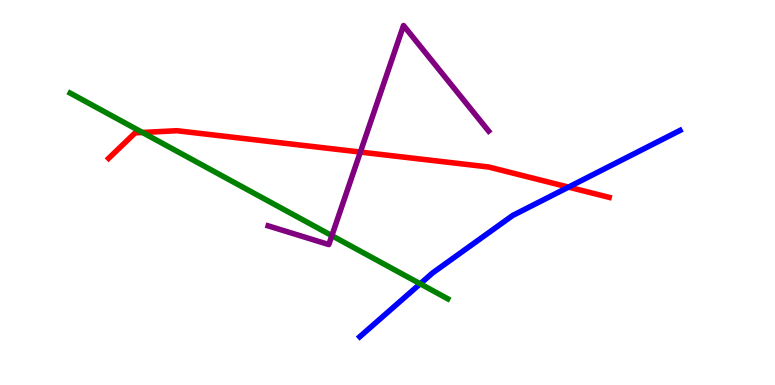[{'lines': ['blue', 'red'], 'intersections': [{'x': 7.34, 'y': 5.14}]}, {'lines': ['green', 'red'], 'intersections': [{'x': 1.84, 'y': 6.56}]}, {'lines': ['purple', 'red'], 'intersections': [{'x': 4.65, 'y': 6.05}]}, {'lines': ['blue', 'green'], 'intersections': [{'x': 5.42, 'y': 2.63}]}, {'lines': ['blue', 'purple'], 'intersections': []}, {'lines': ['green', 'purple'], 'intersections': [{'x': 4.28, 'y': 3.88}]}]